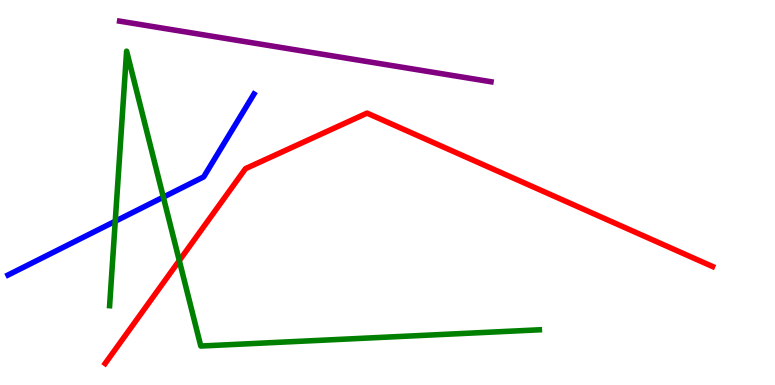[{'lines': ['blue', 'red'], 'intersections': []}, {'lines': ['green', 'red'], 'intersections': [{'x': 2.31, 'y': 3.23}]}, {'lines': ['purple', 'red'], 'intersections': []}, {'lines': ['blue', 'green'], 'intersections': [{'x': 1.49, 'y': 4.25}, {'x': 2.11, 'y': 4.88}]}, {'lines': ['blue', 'purple'], 'intersections': []}, {'lines': ['green', 'purple'], 'intersections': []}]